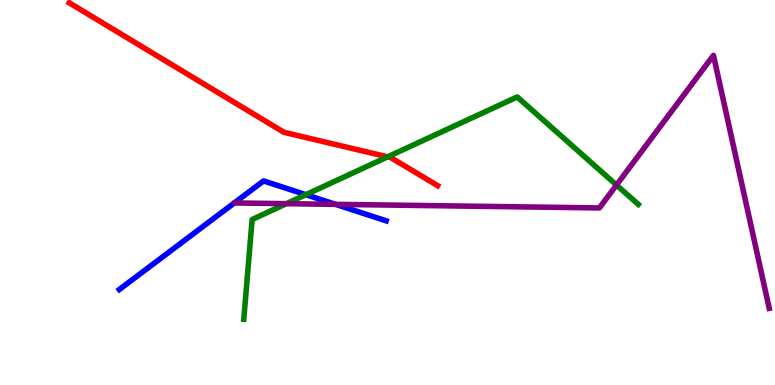[{'lines': ['blue', 'red'], 'intersections': []}, {'lines': ['green', 'red'], 'intersections': [{'x': 5.0, 'y': 5.93}]}, {'lines': ['purple', 'red'], 'intersections': []}, {'lines': ['blue', 'green'], 'intersections': [{'x': 3.95, 'y': 4.94}]}, {'lines': ['blue', 'purple'], 'intersections': [{'x': 4.33, 'y': 4.69}]}, {'lines': ['green', 'purple'], 'intersections': [{'x': 3.7, 'y': 4.71}, {'x': 7.95, 'y': 5.19}]}]